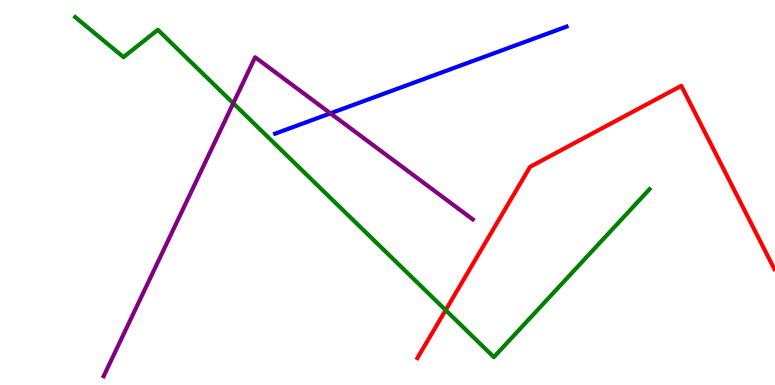[{'lines': ['blue', 'red'], 'intersections': []}, {'lines': ['green', 'red'], 'intersections': [{'x': 5.75, 'y': 1.94}]}, {'lines': ['purple', 'red'], 'intersections': []}, {'lines': ['blue', 'green'], 'intersections': []}, {'lines': ['blue', 'purple'], 'intersections': [{'x': 4.26, 'y': 7.06}]}, {'lines': ['green', 'purple'], 'intersections': [{'x': 3.01, 'y': 7.32}]}]